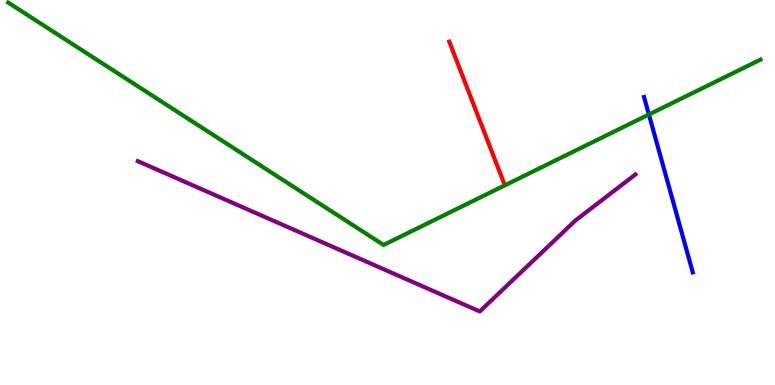[{'lines': ['blue', 'red'], 'intersections': []}, {'lines': ['green', 'red'], 'intersections': []}, {'lines': ['purple', 'red'], 'intersections': []}, {'lines': ['blue', 'green'], 'intersections': [{'x': 8.37, 'y': 7.03}]}, {'lines': ['blue', 'purple'], 'intersections': []}, {'lines': ['green', 'purple'], 'intersections': []}]